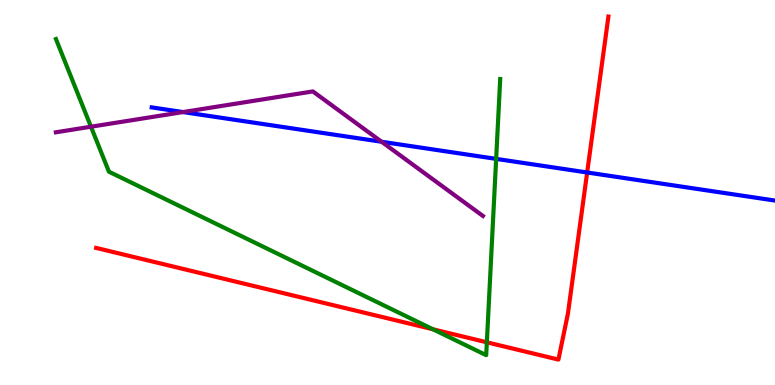[{'lines': ['blue', 'red'], 'intersections': [{'x': 7.58, 'y': 5.52}]}, {'lines': ['green', 'red'], 'intersections': [{'x': 5.59, 'y': 1.45}, {'x': 6.28, 'y': 1.11}]}, {'lines': ['purple', 'red'], 'intersections': []}, {'lines': ['blue', 'green'], 'intersections': [{'x': 6.4, 'y': 5.87}]}, {'lines': ['blue', 'purple'], 'intersections': [{'x': 2.36, 'y': 7.09}, {'x': 4.92, 'y': 6.32}]}, {'lines': ['green', 'purple'], 'intersections': [{'x': 1.17, 'y': 6.71}]}]